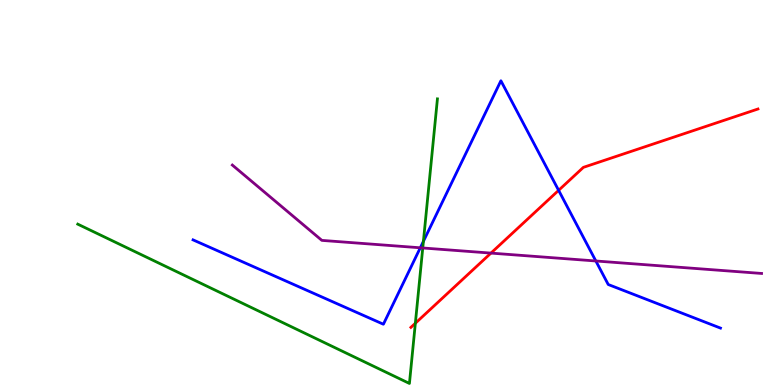[{'lines': ['blue', 'red'], 'intersections': [{'x': 7.21, 'y': 5.06}]}, {'lines': ['green', 'red'], 'intersections': [{'x': 5.36, 'y': 1.6}]}, {'lines': ['purple', 'red'], 'intersections': [{'x': 6.33, 'y': 3.43}]}, {'lines': ['blue', 'green'], 'intersections': [{'x': 5.46, 'y': 3.73}]}, {'lines': ['blue', 'purple'], 'intersections': [{'x': 5.42, 'y': 3.56}, {'x': 7.69, 'y': 3.22}]}, {'lines': ['green', 'purple'], 'intersections': [{'x': 5.45, 'y': 3.56}]}]